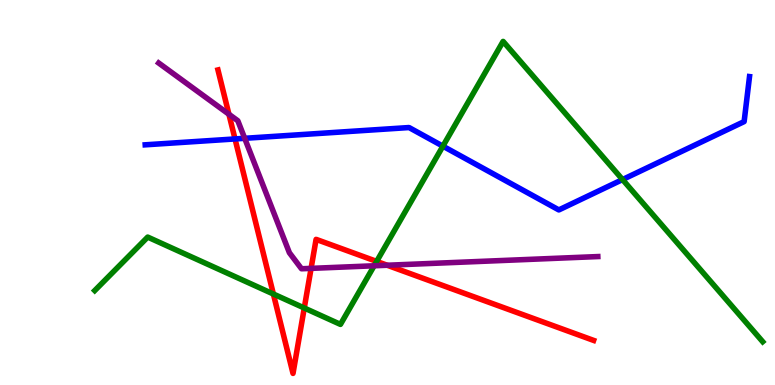[{'lines': ['blue', 'red'], 'intersections': [{'x': 3.03, 'y': 6.39}]}, {'lines': ['green', 'red'], 'intersections': [{'x': 3.53, 'y': 2.36}, {'x': 3.93, 'y': 2.0}, {'x': 4.86, 'y': 3.21}]}, {'lines': ['purple', 'red'], 'intersections': [{'x': 2.95, 'y': 7.03}, {'x': 4.01, 'y': 3.03}, {'x': 5.0, 'y': 3.11}]}, {'lines': ['blue', 'green'], 'intersections': [{'x': 5.71, 'y': 6.2}, {'x': 8.03, 'y': 5.34}]}, {'lines': ['blue', 'purple'], 'intersections': [{'x': 3.16, 'y': 6.41}]}, {'lines': ['green', 'purple'], 'intersections': [{'x': 4.83, 'y': 3.1}]}]